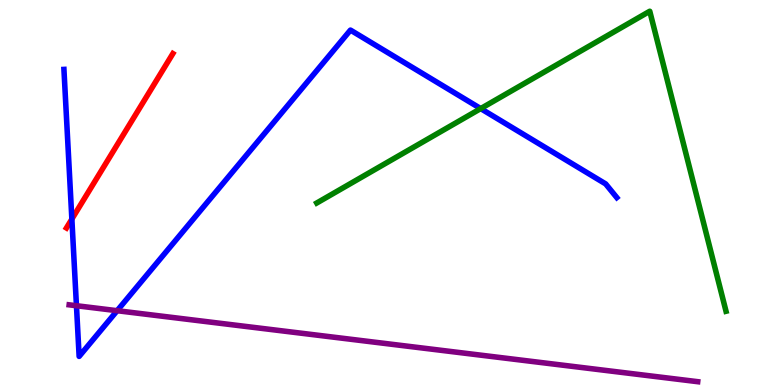[{'lines': ['blue', 'red'], 'intersections': [{'x': 0.927, 'y': 4.31}]}, {'lines': ['green', 'red'], 'intersections': []}, {'lines': ['purple', 'red'], 'intersections': []}, {'lines': ['blue', 'green'], 'intersections': [{'x': 6.2, 'y': 7.18}]}, {'lines': ['blue', 'purple'], 'intersections': [{'x': 0.986, 'y': 2.06}, {'x': 1.51, 'y': 1.93}]}, {'lines': ['green', 'purple'], 'intersections': []}]